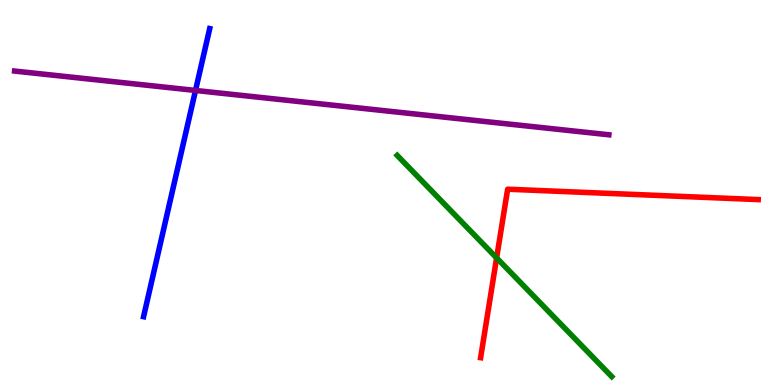[{'lines': ['blue', 'red'], 'intersections': []}, {'lines': ['green', 'red'], 'intersections': [{'x': 6.41, 'y': 3.3}]}, {'lines': ['purple', 'red'], 'intersections': []}, {'lines': ['blue', 'green'], 'intersections': []}, {'lines': ['blue', 'purple'], 'intersections': [{'x': 2.52, 'y': 7.65}]}, {'lines': ['green', 'purple'], 'intersections': []}]